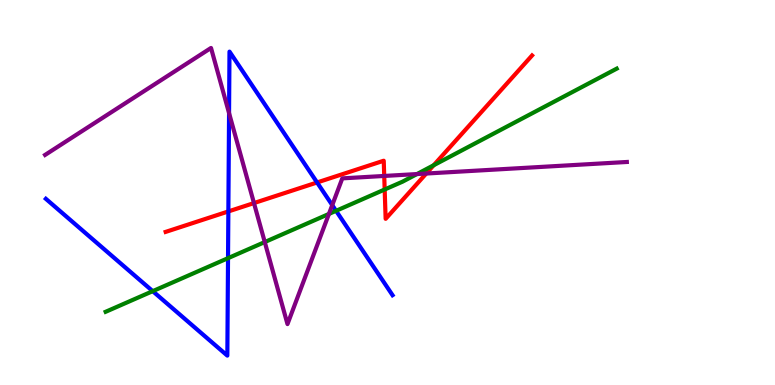[{'lines': ['blue', 'red'], 'intersections': [{'x': 2.95, 'y': 4.51}, {'x': 4.09, 'y': 5.26}]}, {'lines': ['green', 'red'], 'intersections': [{'x': 4.96, 'y': 5.08}, {'x': 5.6, 'y': 5.71}]}, {'lines': ['purple', 'red'], 'intersections': [{'x': 3.28, 'y': 4.73}, {'x': 4.96, 'y': 5.43}, {'x': 5.5, 'y': 5.49}]}, {'lines': ['blue', 'green'], 'intersections': [{'x': 1.97, 'y': 2.44}, {'x': 2.94, 'y': 3.29}, {'x': 4.34, 'y': 4.52}]}, {'lines': ['blue', 'purple'], 'intersections': [{'x': 2.96, 'y': 7.06}, {'x': 4.29, 'y': 4.67}]}, {'lines': ['green', 'purple'], 'intersections': [{'x': 3.42, 'y': 3.71}, {'x': 4.24, 'y': 4.44}, {'x': 5.38, 'y': 5.48}]}]